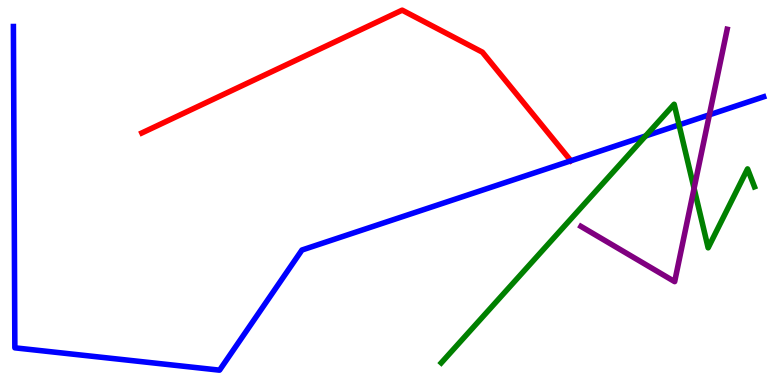[{'lines': ['blue', 'red'], 'intersections': []}, {'lines': ['green', 'red'], 'intersections': []}, {'lines': ['purple', 'red'], 'intersections': []}, {'lines': ['blue', 'green'], 'intersections': [{'x': 8.33, 'y': 6.47}, {'x': 8.76, 'y': 6.76}]}, {'lines': ['blue', 'purple'], 'intersections': [{'x': 9.15, 'y': 7.02}]}, {'lines': ['green', 'purple'], 'intersections': [{'x': 8.96, 'y': 5.11}]}]